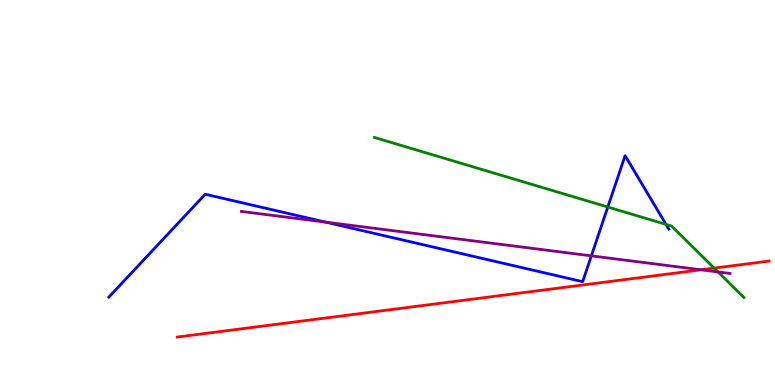[{'lines': ['blue', 'red'], 'intersections': []}, {'lines': ['green', 'red'], 'intersections': [{'x': 9.21, 'y': 3.04}]}, {'lines': ['purple', 'red'], 'intersections': [{'x': 9.05, 'y': 2.99}]}, {'lines': ['blue', 'green'], 'intersections': [{'x': 7.84, 'y': 4.62}, {'x': 8.59, 'y': 4.17}]}, {'lines': ['blue', 'purple'], 'intersections': [{'x': 4.2, 'y': 4.23}, {'x': 7.63, 'y': 3.35}]}, {'lines': ['green', 'purple'], 'intersections': [{'x': 9.26, 'y': 2.94}]}]